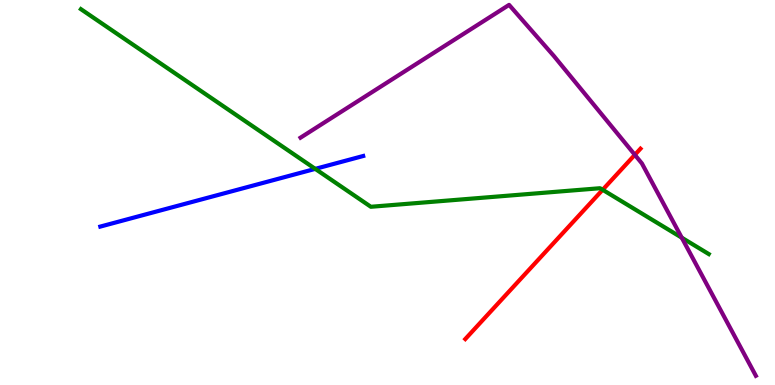[{'lines': ['blue', 'red'], 'intersections': []}, {'lines': ['green', 'red'], 'intersections': [{'x': 7.78, 'y': 5.07}]}, {'lines': ['purple', 'red'], 'intersections': [{'x': 8.19, 'y': 5.98}]}, {'lines': ['blue', 'green'], 'intersections': [{'x': 4.07, 'y': 5.61}]}, {'lines': ['blue', 'purple'], 'intersections': []}, {'lines': ['green', 'purple'], 'intersections': [{'x': 8.8, 'y': 3.83}]}]